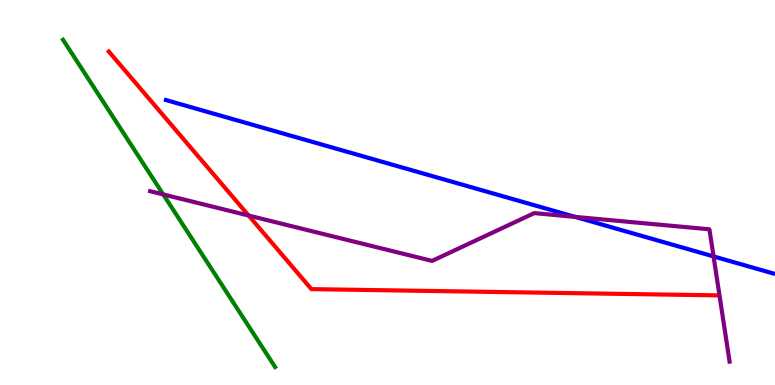[{'lines': ['blue', 'red'], 'intersections': []}, {'lines': ['green', 'red'], 'intersections': []}, {'lines': ['purple', 'red'], 'intersections': [{'x': 3.21, 'y': 4.4}]}, {'lines': ['blue', 'green'], 'intersections': []}, {'lines': ['blue', 'purple'], 'intersections': [{'x': 7.42, 'y': 4.37}, {'x': 9.21, 'y': 3.34}]}, {'lines': ['green', 'purple'], 'intersections': [{'x': 2.11, 'y': 4.95}]}]